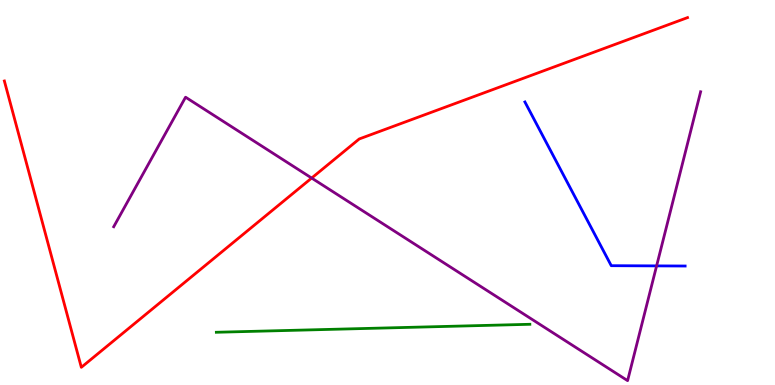[{'lines': ['blue', 'red'], 'intersections': []}, {'lines': ['green', 'red'], 'intersections': []}, {'lines': ['purple', 'red'], 'intersections': [{'x': 4.02, 'y': 5.38}]}, {'lines': ['blue', 'green'], 'intersections': []}, {'lines': ['blue', 'purple'], 'intersections': [{'x': 8.47, 'y': 3.09}]}, {'lines': ['green', 'purple'], 'intersections': []}]